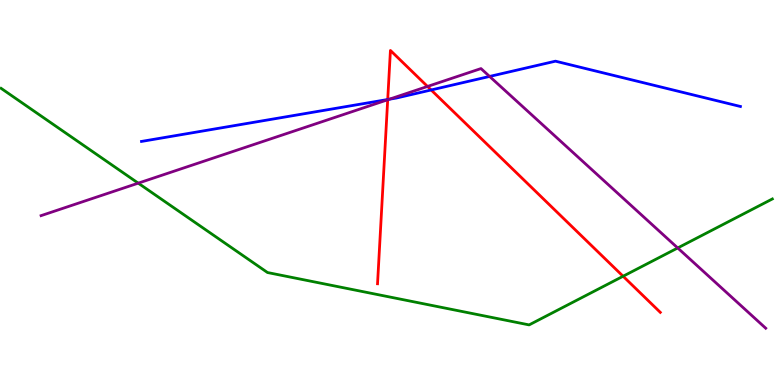[{'lines': ['blue', 'red'], 'intersections': [{'x': 5.0, 'y': 7.42}, {'x': 5.56, 'y': 7.66}]}, {'lines': ['green', 'red'], 'intersections': [{'x': 8.04, 'y': 2.82}]}, {'lines': ['purple', 'red'], 'intersections': [{'x': 5.0, 'y': 7.41}, {'x': 5.52, 'y': 7.75}]}, {'lines': ['blue', 'green'], 'intersections': []}, {'lines': ['blue', 'purple'], 'intersections': [{'x': 5.02, 'y': 7.42}, {'x': 6.32, 'y': 8.01}]}, {'lines': ['green', 'purple'], 'intersections': [{'x': 1.78, 'y': 5.24}, {'x': 8.74, 'y': 3.56}]}]